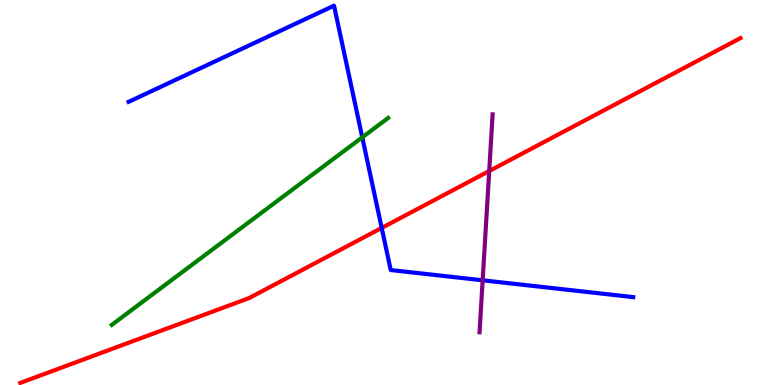[{'lines': ['blue', 'red'], 'intersections': [{'x': 4.93, 'y': 4.08}]}, {'lines': ['green', 'red'], 'intersections': []}, {'lines': ['purple', 'red'], 'intersections': [{'x': 6.31, 'y': 5.56}]}, {'lines': ['blue', 'green'], 'intersections': [{'x': 4.67, 'y': 6.43}]}, {'lines': ['blue', 'purple'], 'intersections': [{'x': 6.23, 'y': 2.72}]}, {'lines': ['green', 'purple'], 'intersections': []}]